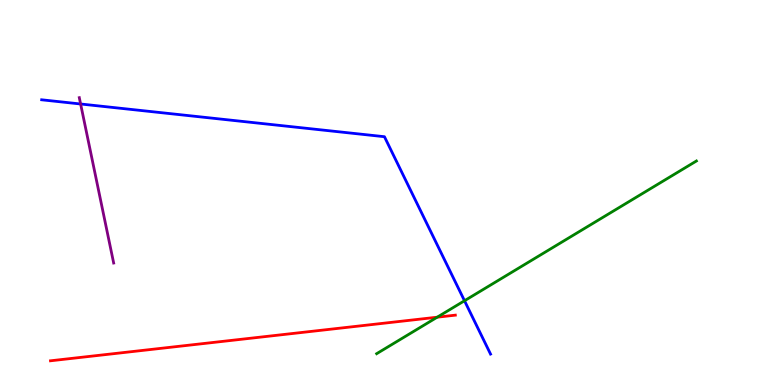[{'lines': ['blue', 'red'], 'intersections': []}, {'lines': ['green', 'red'], 'intersections': [{'x': 5.64, 'y': 1.76}]}, {'lines': ['purple', 'red'], 'intersections': []}, {'lines': ['blue', 'green'], 'intersections': [{'x': 5.99, 'y': 2.19}]}, {'lines': ['blue', 'purple'], 'intersections': [{'x': 1.04, 'y': 7.3}]}, {'lines': ['green', 'purple'], 'intersections': []}]